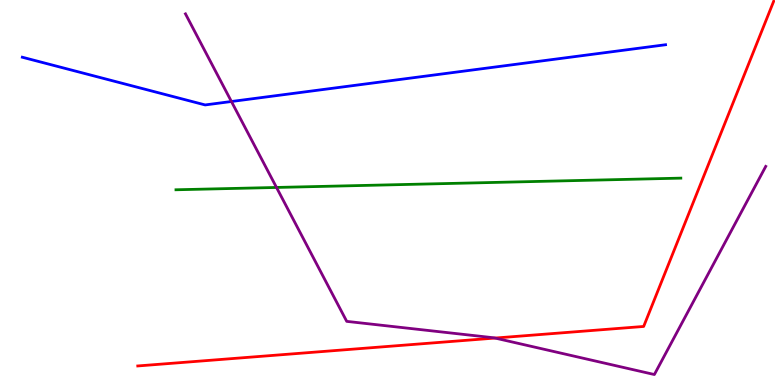[{'lines': ['blue', 'red'], 'intersections': []}, {'lines': ['green', 'red'], 'intersections': []}, {'lines': ['purple', 'red'], 'intersections': [{'x': 6.39, 'y': 1.22}]}, {'lines': ['blue', 'green'], 'intersections': []}, {'lines': ['blue', 'purple'], 'intersections': [{'x': 2.99, 'y': 7.36}]}, {'lines': ['green', 'purple'], 'intersections': [{'x': 3.57, 'y': 5.13}]}]